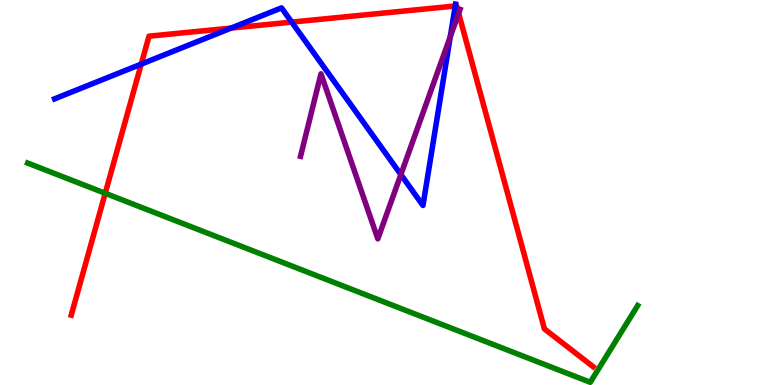[{'lines': ['blue', 'red'], 'intersections': [{'x': 1.82, 'y': 8.33}, {'x': 2.98, 'y': 9.27}, {'x': 3.76, 'y': 9.43}, {'x': 5.87, 'y': 9.84}]}, {'lines': ['green', 'red'], 'intersections': [{'x': 1.36, 'y': 4.98}]}, {'lines': ['purple', 'red'], 'intersections': [{'x': 5.92, 'y': 9.65}]}, {'lines': ['blue', 'green'], 'intersections': []}, {'lines': ['blue', 'purple'], 'intersections': [{'x': 5.17, 'y': 5.47}, {'x': 5.81, 'y': 9.05}]}, {'lines': ['green', 'purple'], 'intersections': []}]